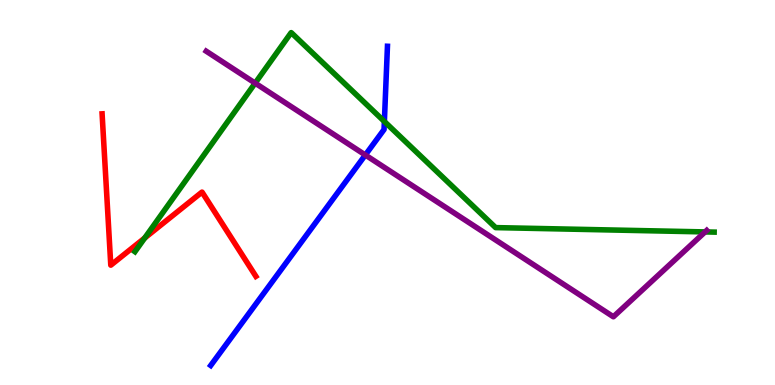[{'lines': ['blue', 'red'], 'intersections': []}, {'lines': ['green', 'red'], 'intersections': [{'x': 1.87, 'y': 3.82}]}, {'lines': ['purple', 'red'], 'intersections': []}, {'lines': ['blue', 'green'], 'intersections': [{'x': 4.96, 'y': 6.84}]}, {'lines': ['blue', 'purple'], 'intersections': [{'x': 4.71, 'y': 5.97}]}, {'lines': ['green', 'purple'], 'intersections': [{'x': 3.29, 'y': 7.84}, {'x': 9.1, 'y': 3.98}]}]